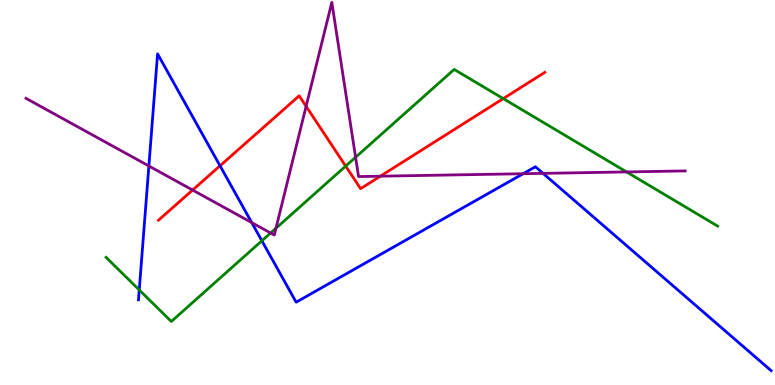[{'lines': ['blue', 'red'], 'intersections': [{'x': 2.84, 'y': 5.69}]}, {'lines': ['green', 'red'], 'intersections': [{'x': 4.46, 'y': 5.69}, {'x': 6.49, 'y': 7.44}]}, {'lines': ['purple', 'red'], 'intersections': [{'x': 2.49, 'y': 5.06}, {'x': 3.95, 'y': 7.24}, {'x': 4.91, 'y': 5.42}]}, {'lines': ['blue', 'green'], 'intersections': [{'x': 1.8, 'y': 2.47}, {'x': 3.38, 'y': 3.75}]}, {'lines': ['blue', 'purple'], 'intersections': [{'x': 1.92, 'y': 5.69}, {'x': 3.25, 'y': 4.22}, {'x': 6.75, 'y': 5.49}, {'x': 7.01, 'y': 5.5}]}, {'lines': ['green', 'purple'], 'intersections': [{'x': 3.49, 'y': 3.95}, {'x': 3.56, 'y': 4.07}, {'x': 4.59, 'y': 5.91}, {'x': 8.08, 'y': 5.53}]}]